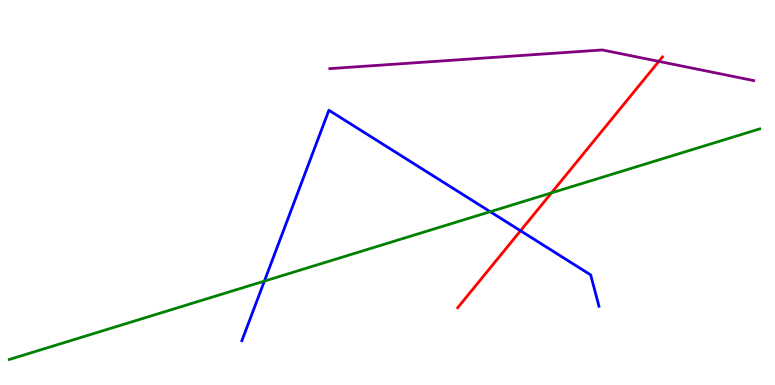[{'lines': ['blue', 'red'], 'intersections': [{'x': 6.72, 'y': 4.01}]}, {'lines': ['green', 'red'], 'intersections': [{'x': 7.12, 'y': 4.99}]}, {'lines': ['purple', 'red'], 'intersections': [{'x': 8.5, 'y': 8.41}]}, {'lines': ['blue', 'green'], 'intersections': [{'x': 3.41, 'y': 2.7}, {'x': 6.33, 'y': 4.5}]}, {'lines': ['blue', 'purple'], 'intersections': []}, {'lines': ['green', 'purple'], 'intersections': []}]